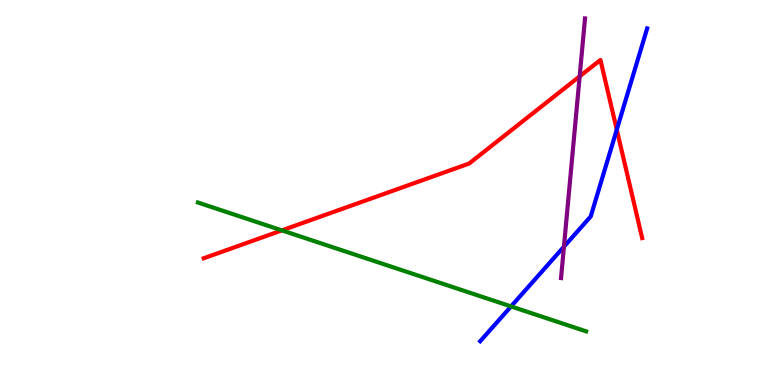[{'lines': ['blue', 'red'], 'intersections': [{'x': 7.96, 'y': 6.63}]}, {'lines': ['green', 'red'], 'intersections': [{'x': 3.64, 'y': 4.02}]}, {'lines': ['purple', 'red'], 'intersections': [{'x': 7.48, 'y': 8.02}]}, {'lines': ['blue', 'green'], 'intersections': [{'x': 6.59, 'y': 2.04}]}, {'lines': ['blue', 'purple'], 'intersections': [{'x': 7.28, 'y': 3.59}]}, {'lines': ['green', 'purple'], 'intersections': []}]